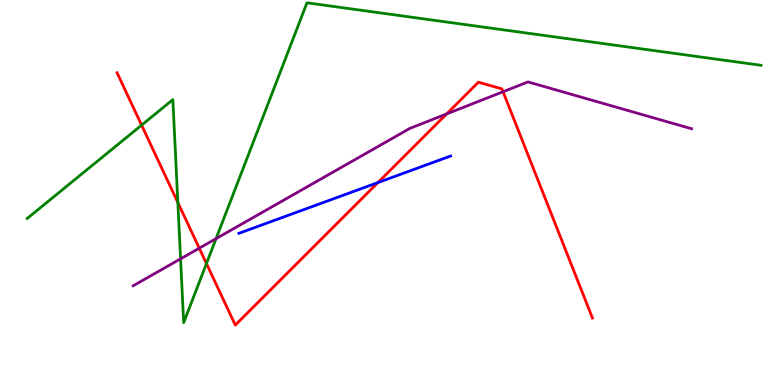[{'lines': ['blue', 'red'], 'intersections': [{'x': 4.88, 'y': 5.26}]}, {'lines': ['green', 'red'], 'intersections': [{'x': 1.83, 'y': 6.75}, {'x': 2.29, 'y': 4.74}, {'x': 2.66, 'y': 3.15}]}, {'lines': ['purple', 'red'], 'intersections': [{'x': 2.57, 'y': 3.55}, {'x': 5.76, 'y': 7.04}, {'x': 6.49, 'y': 7.62}]}, {'lines': ['blue', 'green'], 'intersections': []}, {'lines': ['blue', 'purple'], 'intersections': []}, {'lines': ['green', 'purple'], 'intersections': [{'x': 2.33, 'y': 3.28}, {'x': 2.79, 'y': 3.8}]}]